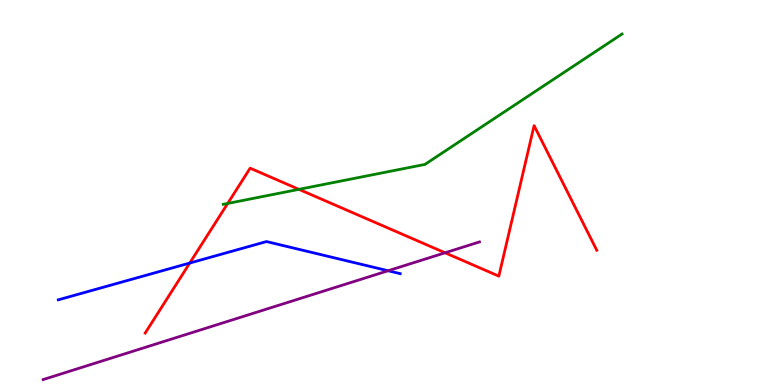[{'lines': ['blue', 'red'], 'intersections': [{'x': 2.45, 'y': 3.17}]}, {'lines': ['green', 'red'], 'intersections': [{'x': 2.94, 'y': 4.72}, {'x': 3.86, 'y': 5.08}]}, {'lines': ['purple', 'red'], 'intersections': [{'x': 5.74, 'y': 3.43}]}, {'lines': ['blue', 'green'], 'intersections': []}, {'lines': ['blue', 'purple'], 'intersections': [{'x': 5.01, 'y': 2.97}]}, {'lines': ['green', 'purple'], 'intersections': []}]